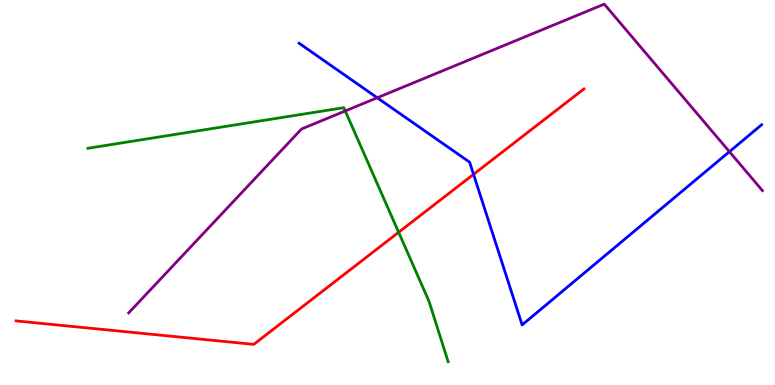[{'lines': ['blue', 'red'], 'intersections': [{'x': 6.11, 'y': 5.47}]}, {'lines': ['green', 'red'], 'intersections': [{'x': 5.14, 'y': 3.97}]}, {'lines': ['purple', 'red'], 'intersections': []}, {'lines': ['blue', 'green'], 'intersections': []}, {'lines': ['blue', 'purple'], 'intersections': [{'x': 4.87, 'y': 7.46}, {'x': 9.41, 'y': 6.06}]}, {'lines': ['green', 'purple'], 'intersections': [{'x': 4.46, 'y': 7.12}]}]